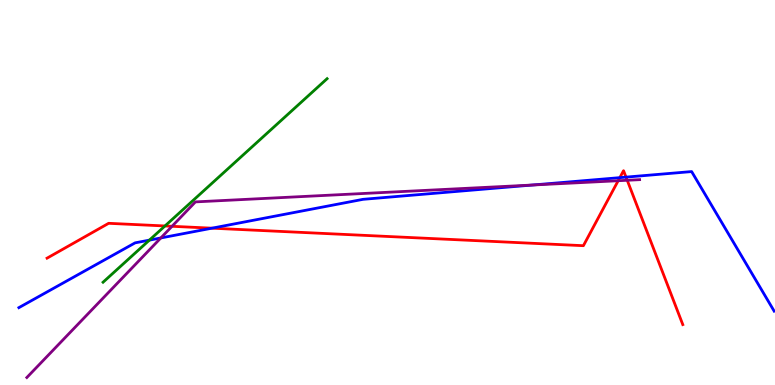[{'lines': ['blue', 'red'], 'intersections': [{'x': 2.74, 'y': 4.07}, {'x': 8.0, 'y': 5.39}, {'x': 8.08, 'y': 5.4}]}, {'lines': ['green', 'red'], 'intersections': [{'x': 2.13, 'y': 4.13}]}, {'lines': ['purple', 'red'], 'intersections': [{'x': 2.22, 'y': 4.12}, {'x': 7.98, 'y': 5.31}, {'x': 8.09, 'y': 5.32}]}, {'lines': ['blue', 'green'], 'intersections': [{'x': 1.93, 'y': 3.76}]}, {'lines': ['blue', 'purple'], 'intersections': [{'x': 2.08, 'y': 3.82}, {'x': 6.87, 'y': 5.19}]}, {'lines': ['green', 'purple'], 'intersections': []}]